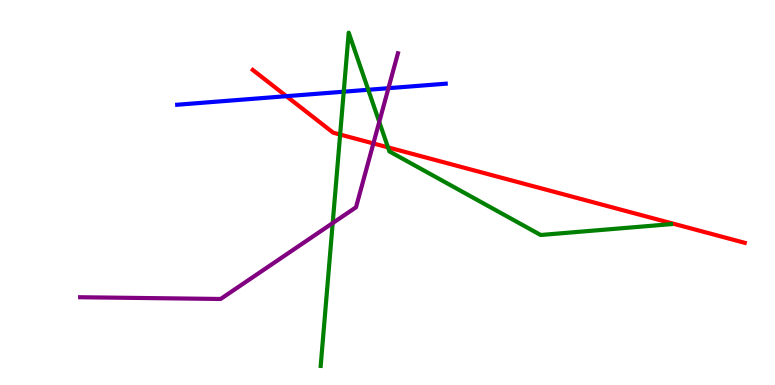[{'lines': ['blue', 'red'], 'intersections': [{'x': 3.7, 'y': 7.5}]}, {'lines': ['green', 'red'], 'intersections': [{'x': 4.39, 'y': 6.51}, {'x': 5.01, 'y': 6.17}]}, {'lines': ['purple', 'red'], 'intersections': [{'x': 4.82, 'y': 6.27}]}, {'lines': ['blue', 'green'], 'intersections': [{'x': 4.44, 'y': 7.62}, {'x': 4.75, 'y': 7.67}]}, {'lines': ['blue', 'purple'], 'intersections': [{'x': 5.01, 'y': 7.71}]}, {'lines': ['green', 'purple'], 'intersections': [{'x': 4.29, 'y': 4.21}, {'x': 4.89, 'y': 6.83}]}]